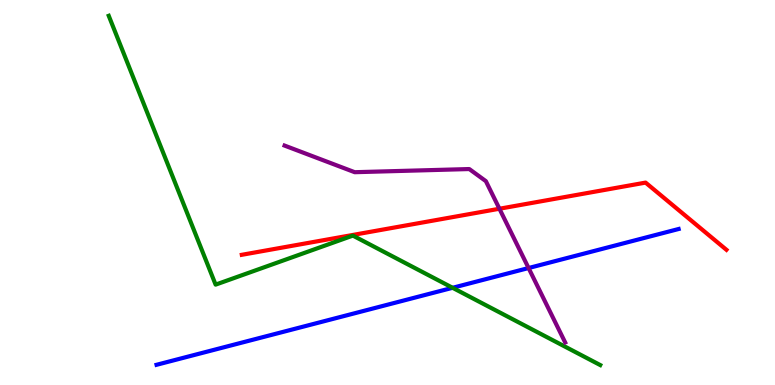[{'lines': ['blue', 'red'], 'intersections': []}, {'lines': ['green', 'red'], 'intersections': []}, {'lines': ['purple', 'red'], 'intersections': [{'x': 6.44, 'y': 4.58}]}, {'lines': ['blue', 'green'], 'intersections': [{'x': 5.84, 'y': 2.52}]}, {'lines': ['blue', 'purple'], 'intersections': [{'x': 6.82, 'y': 3.04}]}, {'lines': ['green', 'purple'], 'intersections': []}]